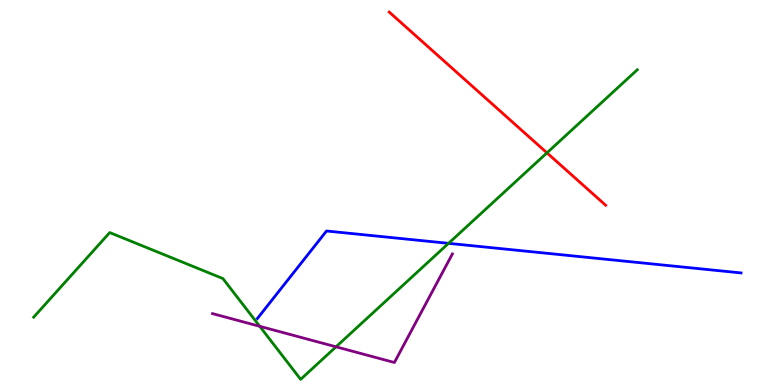[{'lines': ['blue', 'red'], 'intersections': []}, {'lines': ['green', 'red'], 'intersections': [{'x': 7.06, 'y': 6.03}]}, {'lines': ['purple', 'red'], 'intersections': []}, {'lines': ['blue', 'green'], 'intersections': [{'x': 5.79, 'y': 3.68}]}, {'lines': ['blue', 'purple'], 'intersections': []}, {'lines': ['green', 'purple'], 'intersections': [{'x': 3.35, 'y': 1.52}, {'x': 4.34, 'y': 0.992}]}]